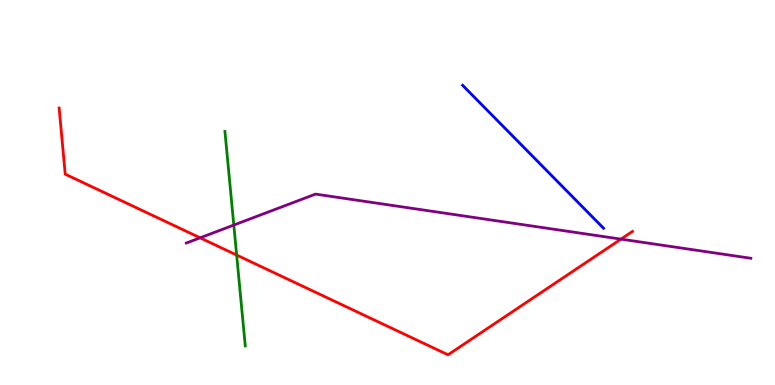[{'lines': ['blue', 'red'], 'intersections': []}, {'lines': ['green', 'red'], 'intersections': [{'x': 3.05, 'y': 3.38}]}, {'lines': ['purple', 'red'], 'intersections': [{'x': 2.58, 'y': 3.82}, {'x': 8.01, 'y': 3.79}]}, {'lines': ['blue', 'green'], 'intersections': []}, {'lines': ['blue', 'purple'], 'intersections': []}, {'lines': ['green', 'purple'], 'intersections': [{'x': 3.02, 'y': 4.15}]}]